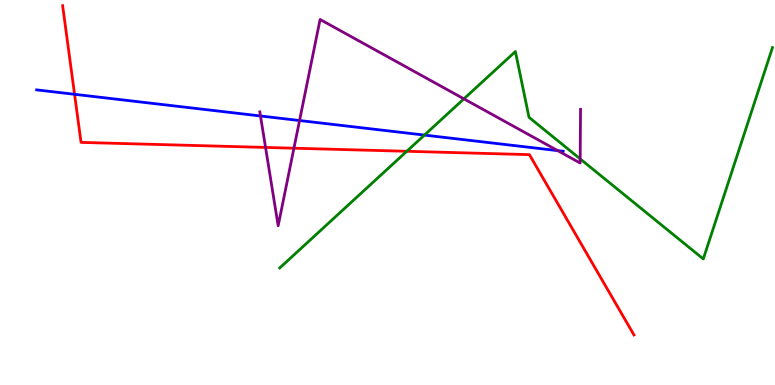[{'lines': ['blue', 'red'], 'intersections': [{'x': 0.962, 'y': 7.55}]}, {'lines': ['green', 'red'], 'intersections': [{'x': 5.25, 'y': 6.07}]}, {'lines': ['purple', 'red'], 'intersections': [{'x': 3.43, 'y': 6.17}, {'x': 3.79, 'y': 6.15}]}, {'lines': ['blue', 'green'], 'intersections': [{'x': 5.48, 'y': 6.49}]}, {'lines': ['blue', 'purple'], 'intersections': [{'x': 3.36, 'y': 6.99}, {'x': 3.87, 'y': 6.87}, {'x': 7.2, 'y': 6.09}]}, {'lines': ['green', 'purple'], 'intersections': [{'x': 5.99, 'y': 7.43}, {'x': 7.49, 'y': 5.87}]}]